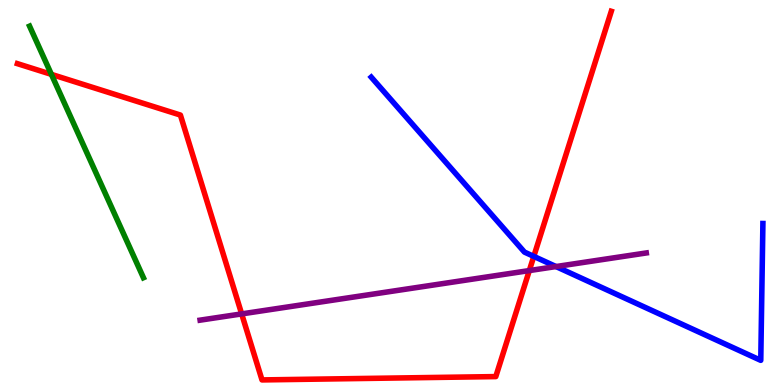[{'lines': ['blue', 'red'], 'intersections': [{'x': 6.89, 'y': 3.34}]}, {'lines': ['green', 'red'], 'intersections': [{'x': 0.663, 'y': 8.07}]}, {'lines': ['purple', 'red'], 'intersections': [{'x': 3.12, 'y': 1.85}, {'x': 6.83, 'y': 2.97}]}, {'lines': ['blue', 'green'], 'intersections': []}, {'lines': ['blue', 'purple'], 'intersections': [{'x': 7.17, 'y': 3.08}]}, {'lines': ['green', 'purple'], 'intersections': []}]